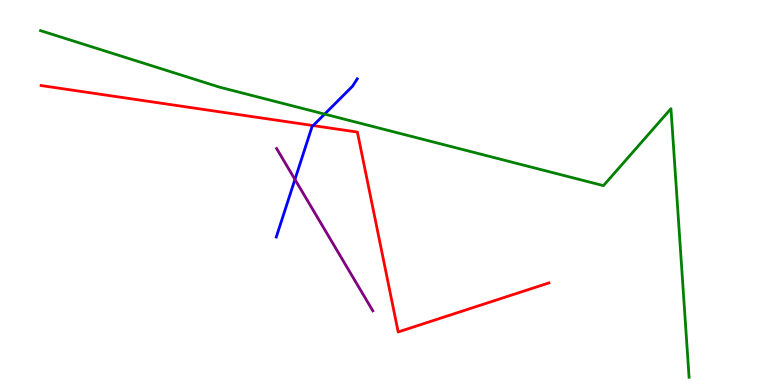[{'lines': ['blue', 'red'], 'intersections': [{'x': 4.04, 'y': 6.74}]}, {'lines': ['green', 'red'], 'intersections': []}, {'lines': ['purple', 'red'], 'intersections': []}, {'lines': ['blue', 'green'], 'intersections': [{'x': 4.19, 'y': 7.04}]}, {'lines': ['blue', 'purple'], 'intersections': [{'x': 3.81, 'y': 5.34}]}, {'lines': ['green', 'purple'], 'intersections': []}]